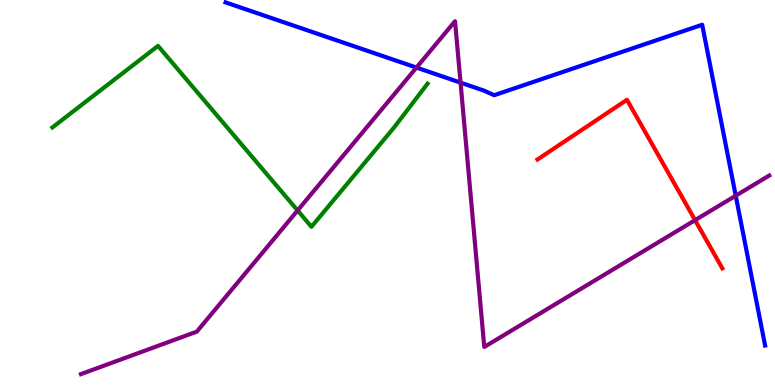[{'lines': ['blue', 'red'], 'intersections': []}, {'lines': ['green', 'red'], 'intersections': []}, {'lines': ['purple', 'red'], 'intersections': [{'x': 8.97, 'y': 4.28}]}, {'lines': ['blue', 'green'], 'intersections': []}, {'lines': ['blue', 'purple'], 'intersections': [{'x': 5.37, 'y': 8.24}, {'x': 5.94, 'y': 7.85}, {'x': 9.49, 'y': 4.92}]}, {'lines': ['green', 'purple'], 'intersections': [{'x': 3.84, 'y': 4.53}]}]